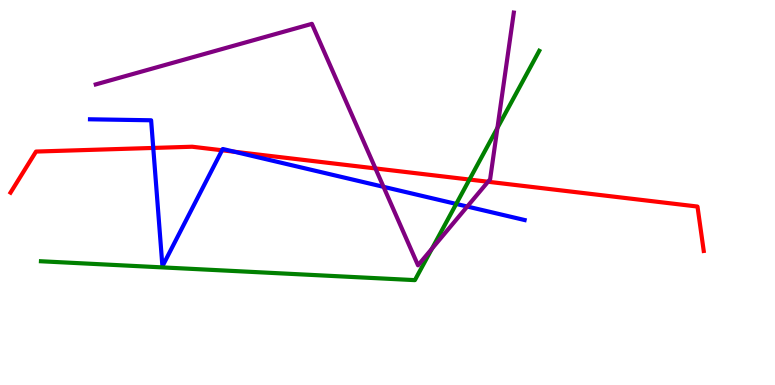[{'lines': ['blue', 'red'], 'intersections': [{'x': 1.98, 'y': 6.16}, {'x': 2.87, 'y': 6.1}, {'x': 3.02, 'y': 6.06}]}, {'lines': ['green', 'red'], 'intersections': [{'x': 6.06, 'y': 5.34}]}, {'lines': ['purple', 'red'], 'intersections': [{'x': 4.84, 'y': 5.63}, {'x': 6.3, 'y': 5.28}]}, {'lines': ['blue', 'green'], 'intersections': [{'x': 5.89, 'y': 4.7}]}, {'lines': ['blue', 'purple'], 'intersections': [{'x': 4.95, 'y': 5.15}, {'x': 6.03, 'y': 4.64}]}, {'lines': ['green', 'purple'], 'intersections': [{'x': 5.57, 'y': 3.54}, {'x': 6.42, 'y': 6.68}]}]